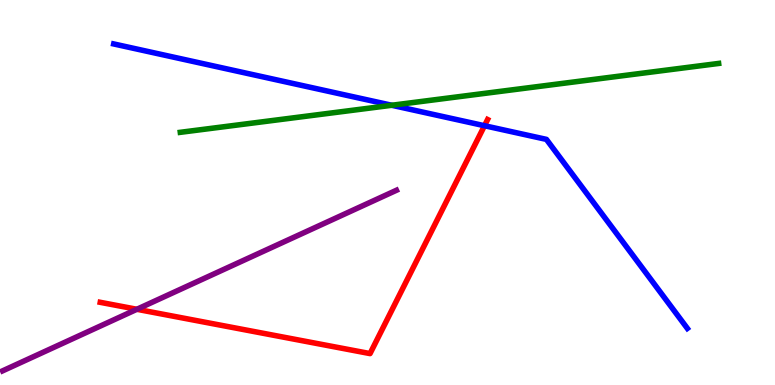[{'lines': ['blue', 'red'], 'intersections': [{'x': 6.25, 'y': 6.73}]}, {'lines': ['green', 'red'], 'intersections': []}, {'lines': ['purple', 'red'], 'intersections': [{'x': 1.77, 'y': 1.97}]}, {'lines': ['blue', 'green'], 'intersections': [{'x': 5.05, 'y': 7.27}]}, {'lines': ['blue', 'purple'], 'intersections': []}, {'lines': ['green', 'purple'], 'intersections': []}]